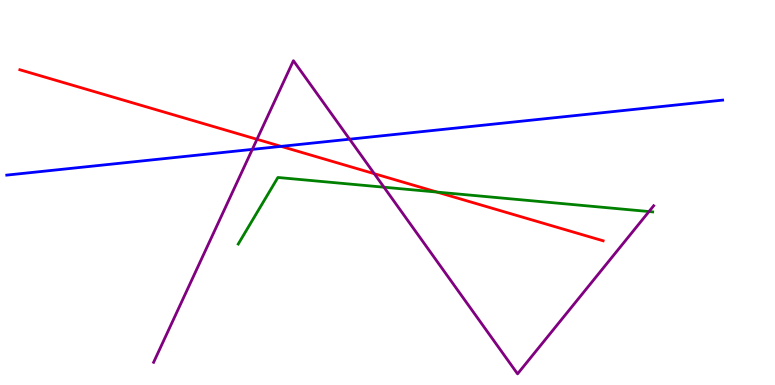[{'lines': ['blue', 'red'], 'intersections': [{'x': 3.63, 'y': 6.2}]}, {'lines': ['green', 'red'], 'intersections': [{'x': 5.64, 'y': 5.01}]}, {'lines': ['purple', 'red'], 'intersections': [{'x': 3.32, 'y': 6.38}, {'x': 4.83, 'y': 5.49}]}, {'lines': ['blue', 'green'], 'intersections': []}, {'lines': ['blue', 'purple'], 'intersections': [{'x': 3.26, 'y': 6.12}, {'x': 4.51, 'y': 6.38}]}, {'lines': ['green', 'purple'], 'intersections': [{'x': 4.95, 'y': 5.14}, {'x': 8.37, 'y': 4.51}]}]